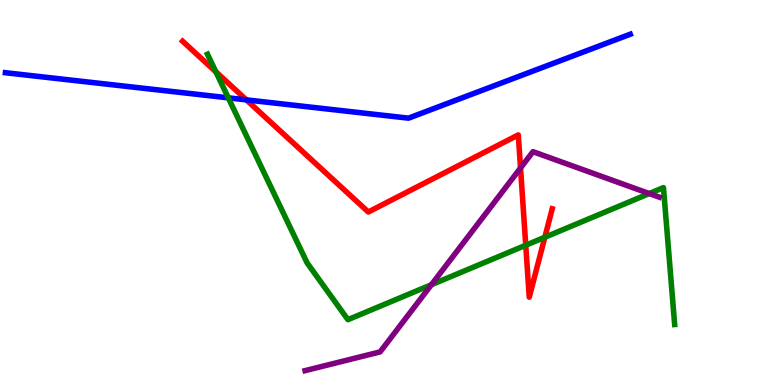[{'lines': ['blue', 'red'], 'intersections': [{'x': 3.18, 'y': 7.41}]}, {'lines': ['green', 'red'], 'intersections': [{'x': 2.79, 'y': 8.13}, {'x': 6.78, 'y': 3.63}, {'x': 7.03, 'y': 3.84}]}, {'lines': ['purple', 'red'], 'intersections': [{'x': 6.72, 'y': 5.64}]}, {'lines': ['blue', 'green'], 'intersections': [{'x': 2.95, 'y': 7.46}]}, {'lines': ['blue', 'purple'], 'intersections': []}, {'lines': ['green', 'purple'], 'intersections': [{'x': 5.57, 'y': 2.6}, {'x': 8.38, 'y': 4.97}]}]